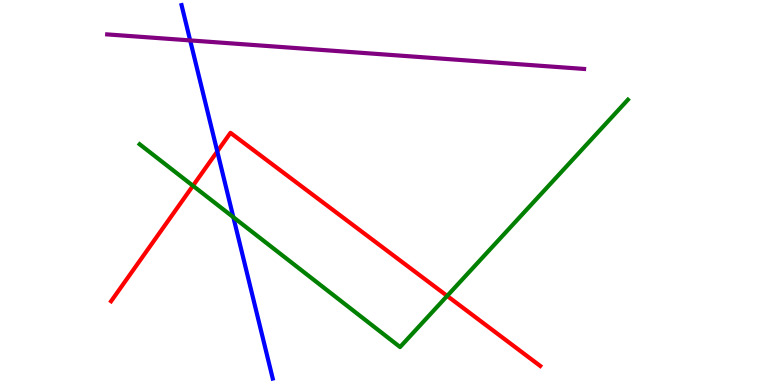[{'lines': ['blue', 'red'], 'intersections': [{'x': 2.8, 'y': 6.07}]}, {'lines': ['green', 'red'], 'intersections': [{'x': 2.49, 'y': 5.17}, {'x': 5.77, 'y': 2.31}]}, {'lines': ['purple', 'red'], 'intersections': []}, {'lines': ['blue', 'green'], 'intersections': [{'x': 3.01, 'y': 4.36}]}, {'lines': ['blue', 'purple'], 'intersections': [{'x': 2.45, 'y': 8.95}]}, {'lines': ['green', 'purple'], 'intersections': []}]